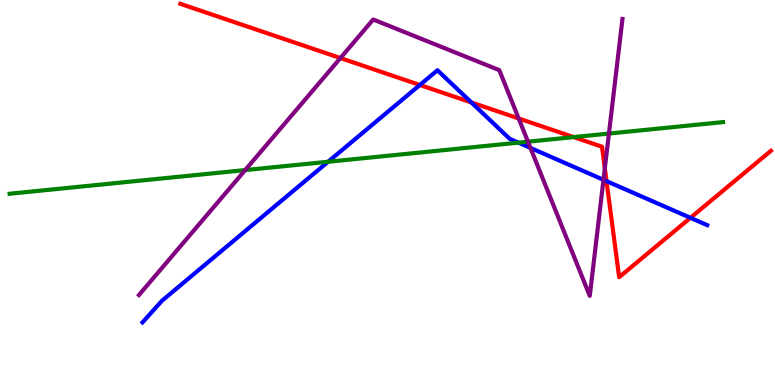[{'lines': ['blue', 'red'], 'intersections': [{'x': 5.42, 'y': 7.79}, {'x': 6.08, 'y': 7.34}, {'x': 7.83, 'y': 5.3}, {'x': 8.91, 'y': 4.34}]}, {'lines': ['green', 'red'], 'intersections': [{'x': 7.4, 'y': 6.44}]}, {'lines': ['purple', 'red'], 'intersections': [{'x': 4.39, 'y': 8.49}, {'x': 6.69, 'y': 6.92}, {'x': 7.8, 'y': 5.63}]}, {'lines': ['blue', 'green'], 'intersections': [{'x': 4.23, 'y': 5.8}, {'x': 6.69, 'y': 6.29}]}, {'lines': ['blue', 'purple'], 'intersections': [{'x': 6.84, 'y': 6.16}, {'x': 7.79, 'y': 5.33}]}, {'lines': ['green', 'purple'], 'intersections': [{'x': 3.16, 'y': 5.58}, {'x': 6.81, 'y': 6.32}, {'x': 7.86, 'y': 6.53}]}]